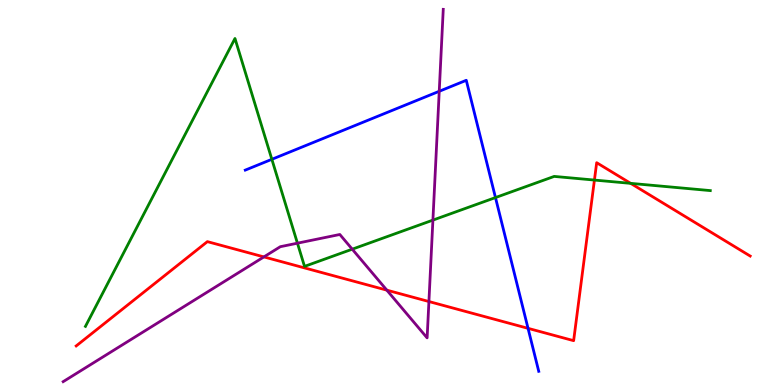[{'lines': ['blue', 'red'], 'intersections': [{'x': 6.81, 'y': 1.47}]}, {'lines': ['green', 'red'], 'intersections': [{'x': 7.67, 'y': 5.32}, {'x': 8.14, 'y': 5.24}]}, {'lines': ['purple', 'red'], 'intersections': [{'x': 3.4, 'y': 3.33}, {'x': 4.99, 'y': 2.46}, {'x': 5.53, 'y': 2.17}]}, {'lines': ['blue', 'green'], 'intersections': [{'x': 3.51, 'y': 5.86}, {'x': 6.39, 'y': 4.87}]}, {'lines': ['blue', 'purple'], 'intersections': [{'x': 5.67, 'y': 7.63}]}, {'lines': ['green', 'purple'], 'intersections': [{'x': 3.84, 'y': 3.68}, {'x': 4.55, 'y': 3.53}, {'x': 5.59, 'y': 4.28}]}]